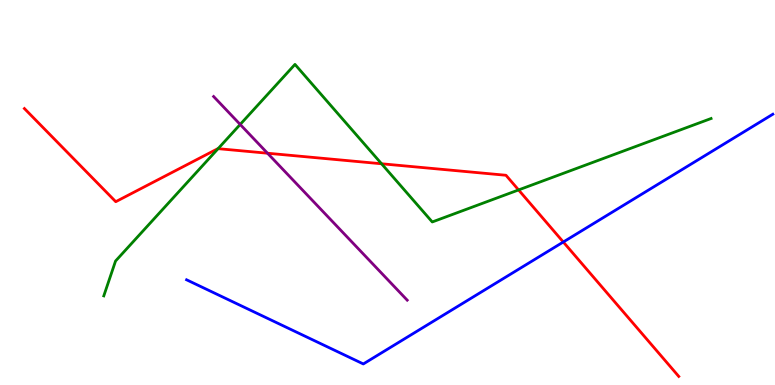[{'lines': ['blue', 'red'], 'intersections': [{'x': 7.27, 'y': 3.71}]}, {'lines': ['green', 'red'], 'intersections': [{'x': 2.81, 'y': 6.14}, {'x': 4.92, 'y': 5.75}, {'x': 6.69, 'y': 5.07}]}, {'lines': ['purple', 'red'], 'intersections': [{'x': 3.45, 'y': 6.02}]}, {'lines': ['blue', 'green'], 'intersections': []}, {'lines': ['blue', 'purple'], 'intersections': []}, {'lines': ['green', 'purple'], 'intersections': [{'x': 3.1, 'y': 6.77}]}]